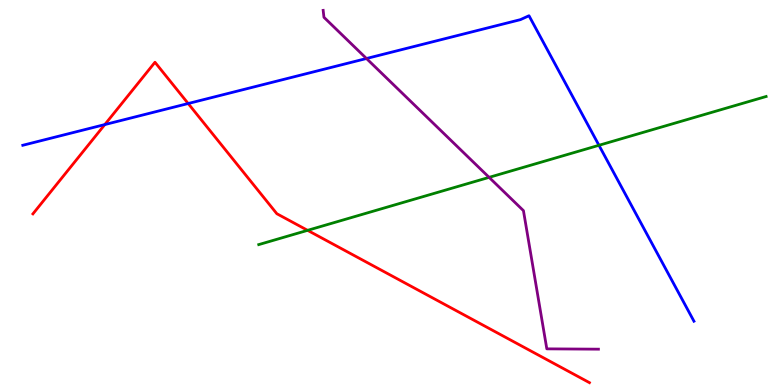[{'lines': ['blue', 'red'], 'intersections': [{'x': 1.35, 'y': 6.76}, {'x': 2.43, 'y': 7.31}]}, {'lines': ['green', 'red'], 'intersections': [{'x': 3.97, 'y': 4.02}]}, {'lines': ['purple', 'red'], 'intersections': []}, {'lines': ['blue', 'green'], 'intersections': [{'x': 7.73, 'y': 6.23}]}, {'lines': ['blue', 'purple'], 'intersections': [{'x': 4.73, 'y': 8.48}]}, {'lines': ['green', 'purple'], 'intersections': [{'x': 6.31, 'y': 5.39}]}]